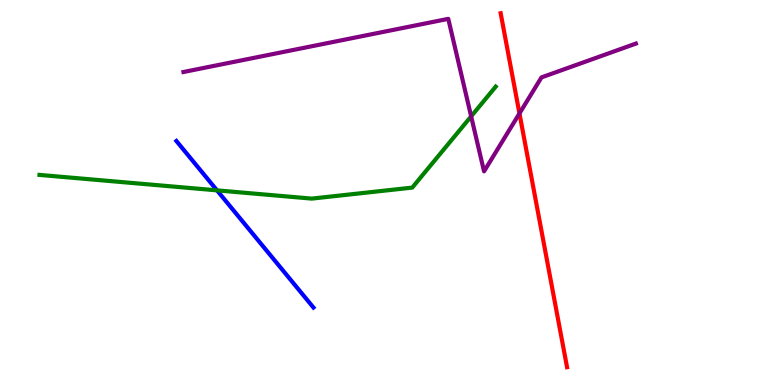[{'lines': ['blue', 'red'], 'intersections': []}, {'lines': ['green', 'red'], 'intersections': []}, {'lines': ['purple', 'red'], 'intersections': [{'x': 6.7, 'y': 7.05}]}, {'lines': ['blue', 'green'], 'intersections': [{'x': 2.8, 'y': 5.06}]}, {'lines': ['blue', 'purple'], 'intersections': []}, {'lines': ['green', 'purple'], 'intersections': [{'x': 6.08, 'y': 6.98}]}]